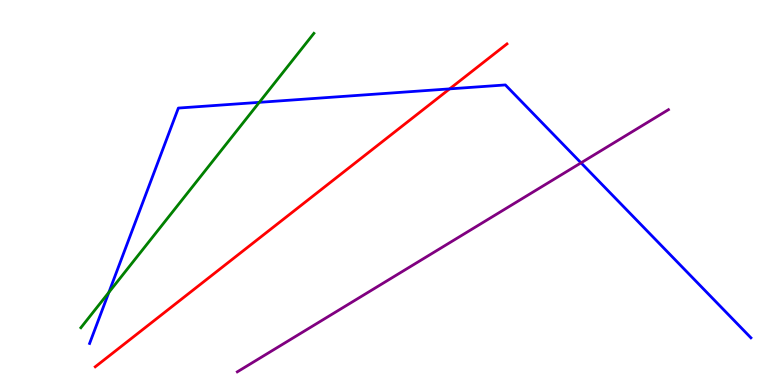[{'lines': ['blue', 'red'], 'intersections': [{'x': 5.8, 'y': 7.69}]}, {'lines': ['green', 'red'], 'intersections': []}, {'lines': ['purple', 'red'], 'intersections': []}, {'lines': ['blue', 'green'], 'intersections': [{'x': 1.4, 'y': 2.41}, {'x': 3.35, 'y': 7.34}]}, {'lines': ['blue', 'purple'], 'intersections': [{'x': 7.5, 'y': 5.77}]}, {'lines': ['green', 'purple'], 'intersections': []}]